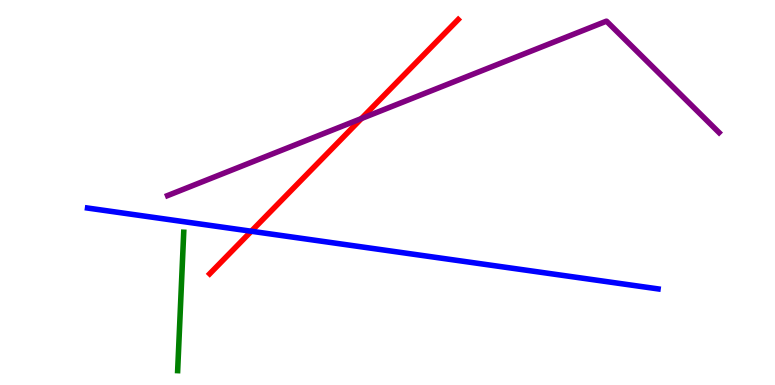[{'lines': ['blue', 'red'], 'intersections': [{'x': 3.24, 'y': 3.99}]}, {'lines': ['green', 'red'], 'intersections': []}, {'lines': ['purple', 'red'], 'intersections': [{'x': 4.66, 'y': 6.92}]}, {'lines': ['blue', 'green'], 'intersections': []}, {'lines': ['blue', 'purple'], 'intersections': []}, {'lines': ['green', 'purple'], 'intersections': []}]